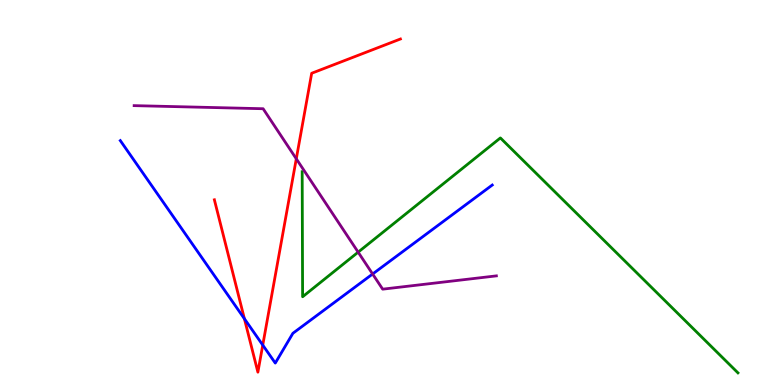[{'lines': ['blue', 'red'], 'intersections': [{'x': 3.15, 'y': 1.72}, {'x': 3.39, 'y': 1.04}]}, {'lines': ['green', 'red'], 'intersections': []}, {'lines': ['purple', 'red'], 'intersections': [{'x': 3.82, 'y': 5.88}]}, {'lines': ['blue', 'green'], 'intersections': []}, {'lines': ['blue', 'purple'], 'intersections': [{'x': 4.81, 'y': 2.88}]}, {'lines': ['green', 'purple'], 'intersections': [{'x': 4.62, 'y': 3.45}]}]